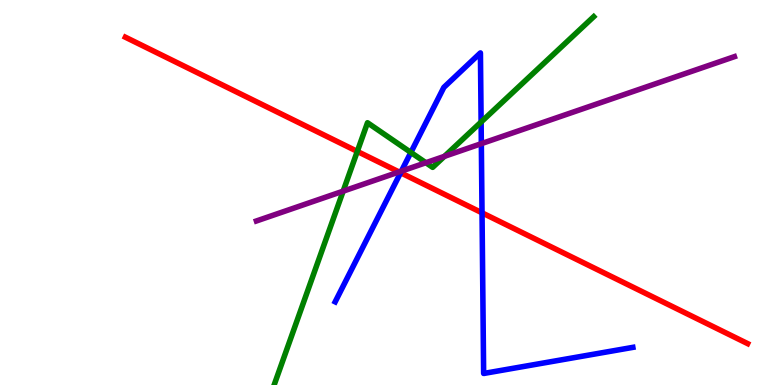[{'lines': ['blue', 'red'], 'intersections': [{'x': 5.17, 'y': 5.51}, {'x': 6.22, 'y': 4.47}]}, {'lines': ['green', 'red'], 'intersections': [{'x': 4.61, 'y': 6.07}]}, {'lines': ['purple', 'red'], 'intersections': [{'x': 5.15, 'y': 5.53}]}, {'lines': ['blue', 'green'], 'intersections': [{'x': 5.3, 'y': 6.04}, {'x': 6.21, 'y': 6.83}]}, {'lines': ['blue', 'purple'], 'intersections': [{'x': 5.18, 'y': 5.56}, {'x': 6.21, 'y': 6.27}]}, {'lines': ['green', 'purple'], 'intersections': [{'x': 4.43, 'y': 5.03}, {'x': 5.5, 'y': 5.77}, {'x': 5.73, 'y': 5.94}]}]